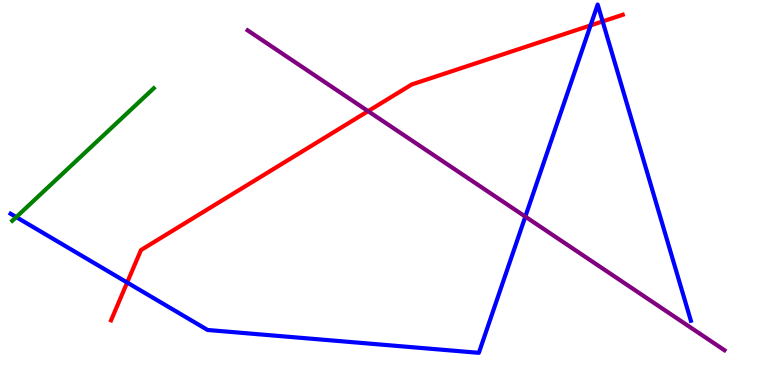[{'lines': ['blue', 'red'], 'intersections': [{'x': 1.64, 'y': 2.66}, {'x': 7.62, 'y': 9.34}, {'x': 7.78, 'y': 9.44}]}, {'lines': ['green', 'red'], 'intersections': []}, {'lines': ['purple', 'red'], 'intersections': [{'x': 4.75, 'y': 7.11}]}, {'lines': ['blue', 'green'], 'intersections': [{'x': 0.21, 'y': 4.36}]}, {'lines': ['blue', 'purple'], 'intersections': [{'x': 6.78, 'y': 4.37}]}, {'lines': ['green', 'purple'], 'intersections': []}]